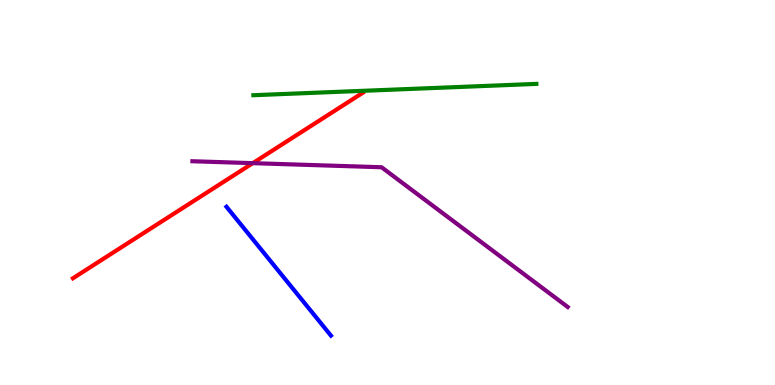[{'lines': ['blue', 'red'], 'intersections': []}, {'lines': ['green', 'red'], 'intersections': []}, {'lines': ['purple', 'red'], 'intersections': [{'x': 3.26, 'y': 5.76}]}, {'lines': ['blue', 'green'], 'intersections': []}, {'lines': ['blue', 'purple'], 'intersections': []}, {'lines': ['green', 'purple'], 'intersections': []}]